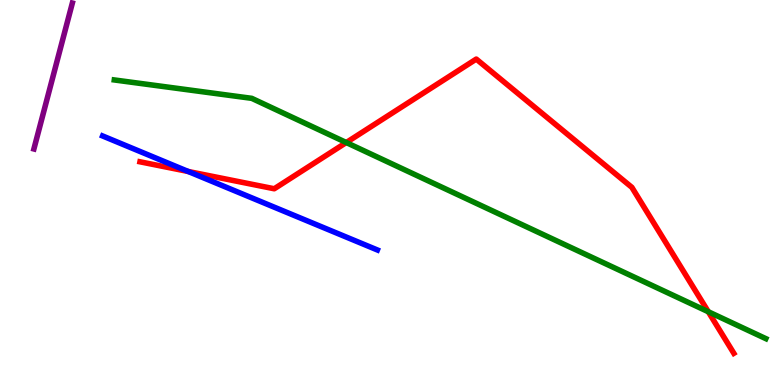[{'lines': ['blue', 'red'], 'intersections': [{'x': 2.43, 'y': 5.55}]}, {'lines': ['green', 'red'], 'intersections': [{'x': 4.47, 'y': 6.3}, {'x': 9.14, 'y': 1.9}]}, {'lines': ['purple', 'red'], 'intersections': []}, {'lines': ['blue', 'green'], 'intersections': []}, {'lines': ['blue', 'purple'], 'intersections': []}, {'lines': ['green', 'purple'], 'intersections': []}]